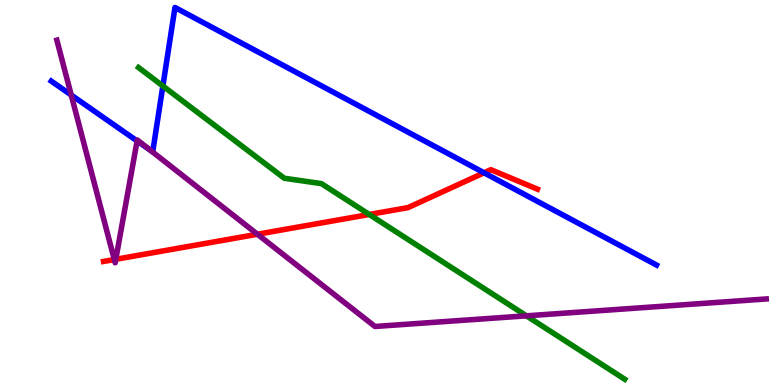[{'lines': ['blue', 'red'], 'intersections': [{'x': 6.25, 'y': 5.51}]}, {'lines': ['green', 'red'], 'intersections': [{'x': 4.76, 'y': 4.43}]}, {'lines': ['purple', 'red'], 'intersections': [{'x': 1.48, 'y': 3.26}, {'x': 1.49, 'y': 3.27}, {'x': 3.32, 'y': 3.92}]}, {'lines': ['blue', 'green'], 'intersections': [{'x': 2.1, 'y': 7.77}]}, {'lines': ['blue', 'purple'], 'intersections': [{'x': 0.919, 'y': 7.53}, {'x': 1.77, 'y': 6.34}, {'x': 1.93, 'y': 6.11}]}, {'lines': ['green', 'purple'], 'intersections': [{'x': 6.79, 'y': 1.8}]}]